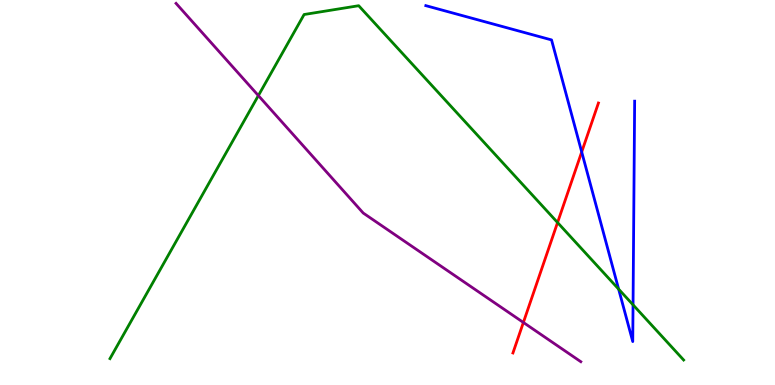[{'lines': ['blue', 'red'], 'intersections': [{'x': 7.51, 'y': 6.05}]}, {'lines': ['green', 'red'], 'intersections': [{'x': 7.19, 'y': 4.22}]}, {'lines': ['purple', 'red'], 'intersections': [{'x': 6.75, 'y': 1.62}]}, {'lines': ['blue', 'green'], 'intersections': [{'x': 7.98, 'y': 2.49}, {'x': 8.17, 'y': 2.08}]}, {'lines': ['blue', 'purple'], 'intersections': []}, {'lines': ['green', 'purple'], 'intersections': [{'x': 3.33, 'y': 7.52}]}]